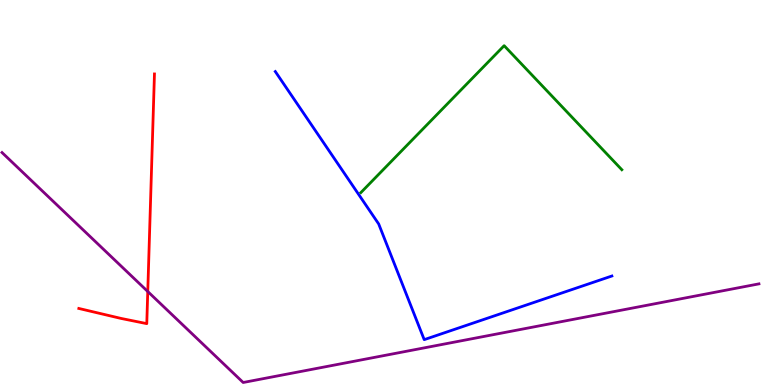[{'lines': ['blue', 'red'], 'intersections': []}, {'lines': ['green', 'red'], 'intersections': []}, {'lines': ['purple', 'red'], 'intersections': [{'x': 1.91, 'y': 2.43}]}, {'lines': ['blue', 'green'], 'intersections': []}, {'lines': ['blue', 'purple'], 'intersections': []}, {'lines': ['green', 'purple'], 'intersections': []}]